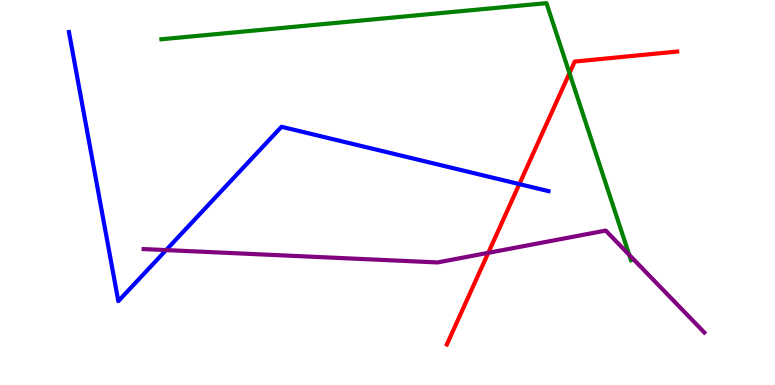[{'lines': ['blue', 'red'], 'intersections': [{'x': 6.7, 'y': 5.22}]}, {'lines': ['green', 'red'], 'intersections': [{'x': 7.35, 'y': 8.1}]}, {'lines': ['purple', 'red'], 'intersections': [{'x': 6.3, 'y': 3.43}]}, {'lines': ['blue', 'green'], 'intersections': []}, {'lines': ['blue', 'purple'], 'intersections': [{'x': 2.14, 'y': 3.5}]}, {'lines': ['green', 'purple'], 'intersections': [{'x': 8.12, 'y': 3.38}]}]